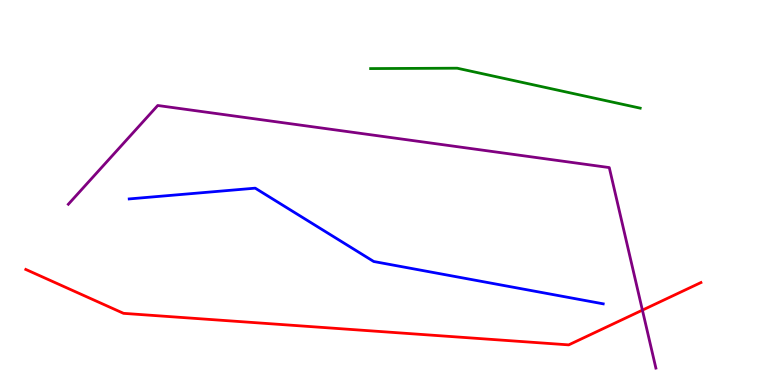[{'lines': ['blue', 'red'], 'intersections': []}, {'lines': ['green', 'red'], 'intersections': []}, {'lines': ['purple', 'red'], 'intersections': [{'x': 8.29, 'y': 1.94}]}, {'lines': ['blue', 'green'], 'intersections': []}, {'lines': ['blue', 'purple'], 'intersections': []}, {'lines': ['green', 'purple'], 'intersections': []}]